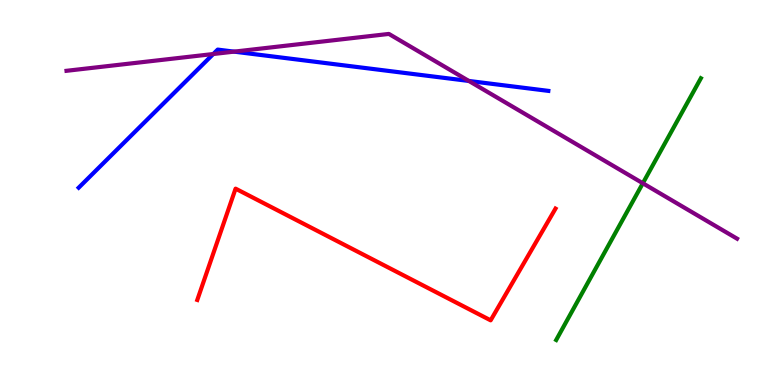[{'lines': ['blue', 'red'], 'intersections': []}, {'lines': ['green', 'red'], 'intersections': []}, {'lines': ['purple', 'red'], 'intersections': []}, {'lines': ['blue', 'green'], 'intersections': []}, {'lines': ['blue', 'purple'], 'intersections': [{'x': 2.75, 'y': 8.6}, {'x': 3.02, 'y': 8.66}, {'x': 6.05, 'y': 7.9}]}, {'lines': ['green', 'purple'], 'intersections': [{'x': 8.29, 'y': 5.24}]}]